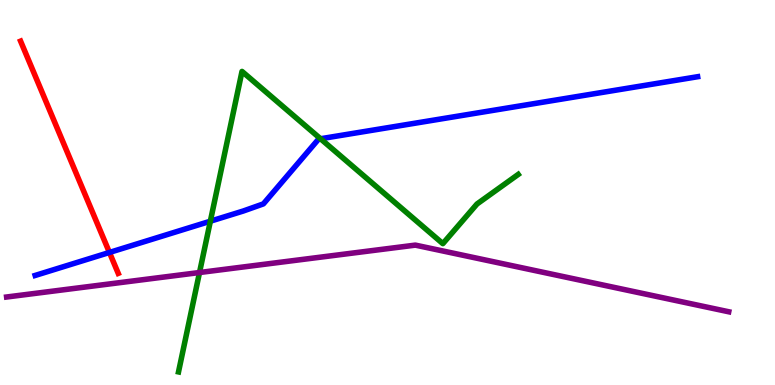[{'lines': ['blue', 'red'], 'intersections': [{'x': 1.41, 'y': 3.44}]}, {'lines': ['green', 'red'], 'intersections': []}, {'lines': ['purple', 'red'], 'intersections': []}, {'lines': ['blue', 'green'], 'intersections': [{'x': 2.71, 'y': 4.25}, {'x': 4.14, 'y': 6.4}]}, {'lines': ['blue', 'purple'], 'intersections': []}, {'lines': ['green', 'purple'], 'intersections': [{'x': 2.57, 'y': 2.92}]}]